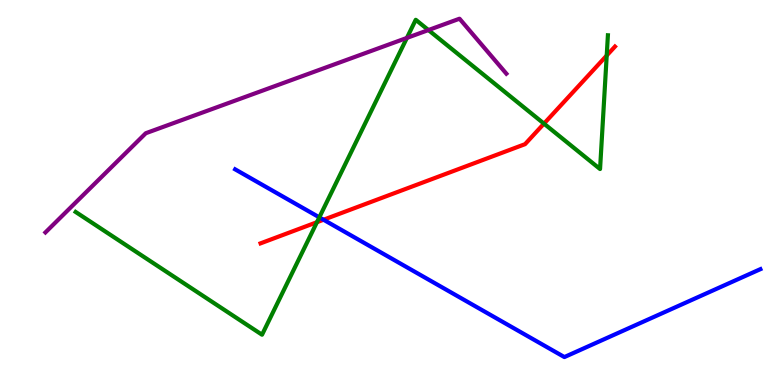[{'lines': ['blue', 'red'], 'intersections': [{'x': 4.17, 'y': 4.29}]}, {'lines': ['green', 'red'], 'intersections': [{'x': 4.09, 'y': 4.23}, {'x': 7.02, 'y': 6.79}, {'x': 7.83, 'y': 8.56}]}, {'lines': ['purple', 'red'], 'intersections': []}, {'lines': ['blue', 'green'], 'intersections': [{'x': 4.12, 'y': 4.35}]}, {'lines': ['blue', 'purple'], 'intersections': []}, {'lines': ['green', 'purple'], 'intersections': [{'x': 5.25, 'y': 9.02}, {'x': 5.53, 'y': 9.22}]}]